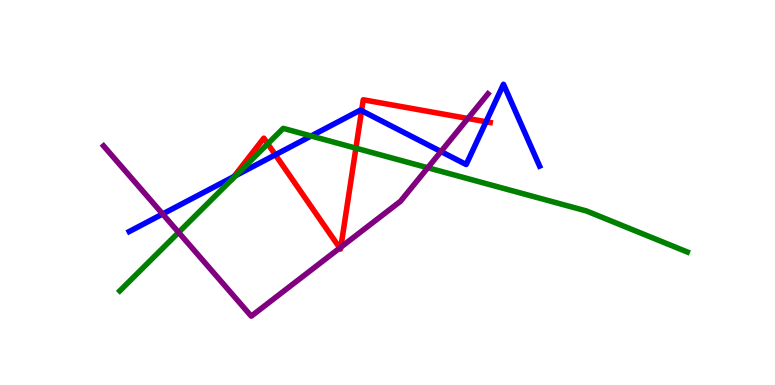[{'lines': ['blue', 'red'], 'intersections': [{'x': 3.02, 'y': 5.42}, {'x': 3.55, 'y': 5.98}, {'x': 4.67, 'y': 7.13}, {'x': 6.27, 'y': 6.84}]}, {'lines': ['green', 'red'], 'intersections': [{'x': 3.45, 'y': 6.27}, {'x': 4.59, 'y': 6.15}]}, {'lines': ['purple', 'red'], 'intersections': [{'x': 4.38, 'y': 3.56}, {'x': 4.4, 'y': 3.58}, {'x': 6.04, 'y': 6.92}]}, {'lines': ['blue', 'green'], 'intersections': [{'x': 3.04, 'y': 5.44}, {'x': 4.01, 'y': 6.47}]}, {'lines': ['blue', 'purple'], 'intersections': [{'x': 2.1, 'y': 4.44}, {'x': 5.69, 'y': 6.06}]}, {'lines': ['green', 'purple'], 'intersections': [{'x': 2.3, 'y': 3.96}, {'x': 5.52, 'y': 5.64}]}]